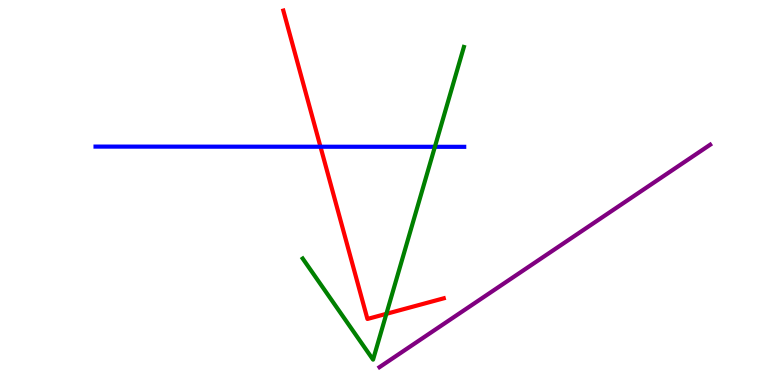[{'lines': ['blue', 'red'], 'intersections': [{'x': 4.14, 'y': 6.19}]}, {'lines': ['green', 'red'], 'intersections': [{'x': 4.99, 'y': 1.85}]}, {'lines': ['purple', 'red'], 'intersections': []}, {'lines': ['blue', 'green'], 'intersections': [{'x': 5.61, 'y': 6.19}]}, {'lines': ['blue', 'purple'], 'intersections': []}, {'lines': ['green', 'purple'], 'intersections': []}]